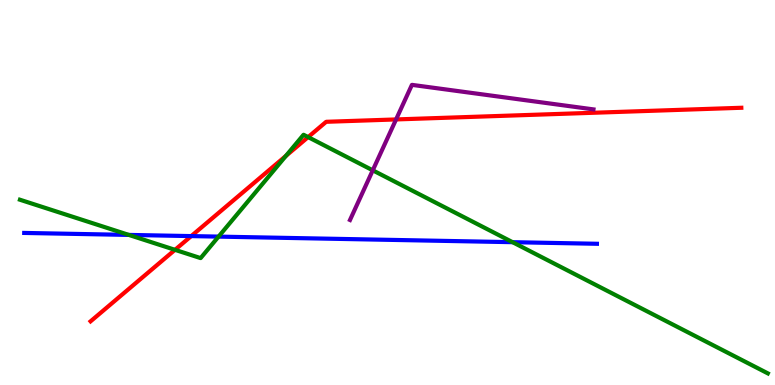[{'lines': ['blue', 'red'], 'intersections': [{'x': 2.47, 'y': 3.87}]}, {'lines': ['green', 'red'], 'intersections': [{'x': 2.26, 'y': 3.51}, {'x': 3.69, 'y': 5.95}, {'x': 3.98, 'y': 6.44}]}, {'lines': ['purple', 'red'], 'intersections': [{'x': 5.11, 'y': 6.9}]}, {'lines': ['blue', 'green'], 'intersections': [{'x': 1.66, 'y': 3.9}, {'x': 2.82, 'y': 3.85}, {'x': 6.61, 'y': 3.71}]}, {'lines': ['blue', 'purple'], 'intersections': []}, {'lines': ['green', 'purple'], 'intersections': [{'x': 4.81, 'y': 5.58}]}]